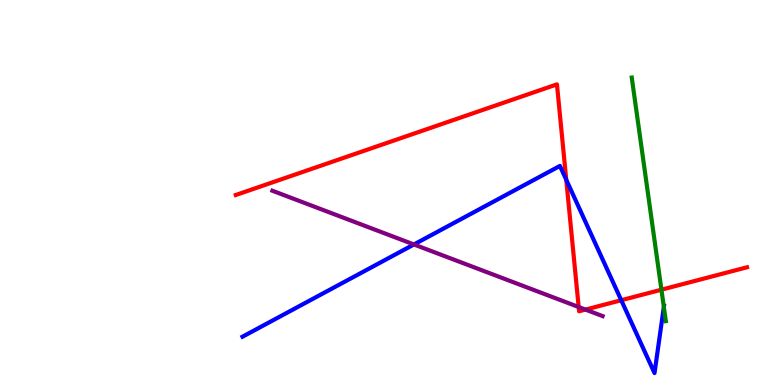[{'lines': ['blue', 'red'], 'intersections': [{'x': 7.31, 'y': 5.33}, {'x': 8.02, 'y': 2.2}]}, {'lines': ['green', 'red'], 'intersections': [{'x': 8.53, 'y': 2.48}]}, {'lines': ['purple', 'red'], 'intersections': [{'x': 7.47, 'y': 2.03}, {'x': 7.55, 'y': 1.96}]}, {'lines': ['blue', 'green'], 'intersections': [{'x': 8.57, 'y': 2.03}]}, {'lines': ['blue', 'purple'], 'intersections': [{'x': 5.34, 'y': 3.65}]}, {'lines': ['green', 'purple'], 'intersections': []}]